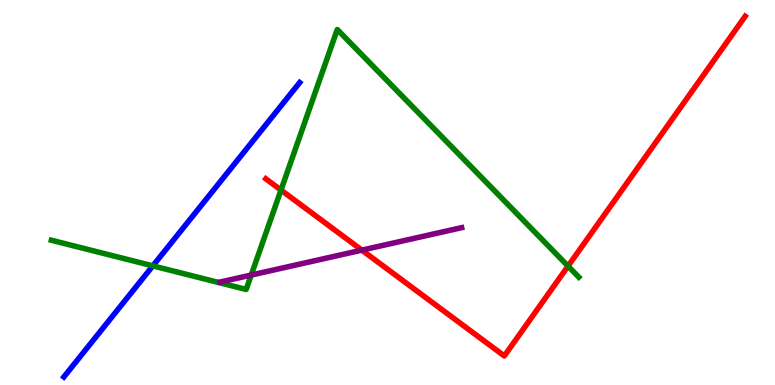[{'lines': ['blue', 'red'], 'intersections': []}, {'lines': ['green', 'red'], 'intersections': [{'x': 3.63, 'y': 5.06}, {'x': 7.33, 'y': 3.09}]}, {'lines': ['purple', 'red'], 'intersections': [{'x': 4.67, 'y': 3.5}]}, {'lines': ['blue', 'green'], 'intersections': [{'x': 1.97, 'y': 3.09}]}, {'lines': ['blue', 'purple'], 'intersections': []}, {'lines': ['green', 'purple'], 'intersections': [{'x': 3.24, 'y': 2.86}]}]